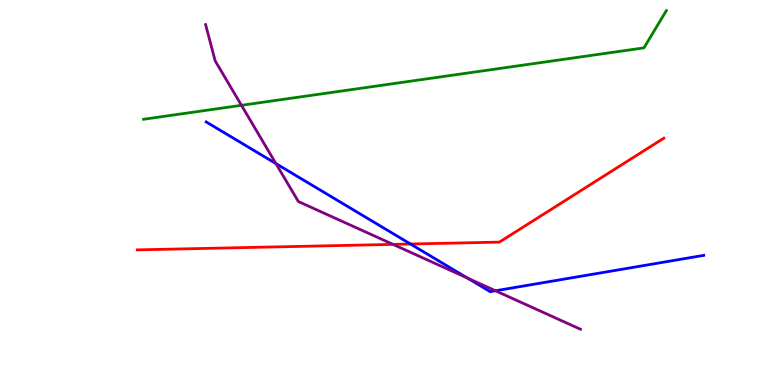[{'lines': ['blue', 'red'], 'intersections': [{'x': 5.3, 'y': 3.66}]}, {'lines': ['green', 'red'], 'intersections': []}, {'lines': ['purple', 'red'], 'intersections': [{'x': 5.07, 'y': 3.65}]}, {'lines': ['blue', 'green'], 'intersections': []}, {'lines': ['blue', 'purple'], 'intersections': [{'x': 3.56, 'y': 5.75}, {'x': 6.03, 'y': 2.78}, {'x': 6.39, 'y': 2.45}]}, {'lines': ['green', 'purple'], 'intersections': [{'x': 3.12, 'y': 7.26}]}]